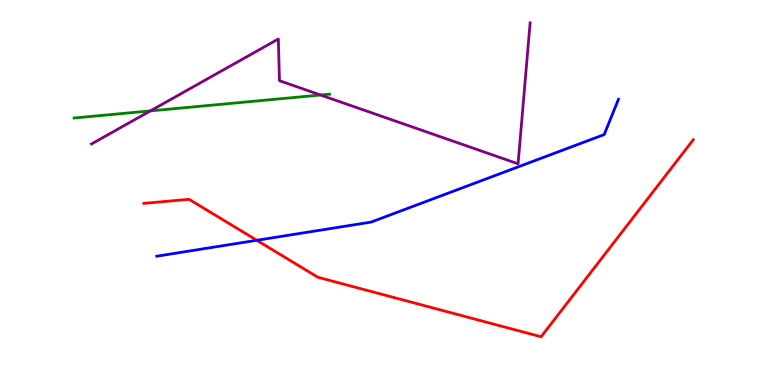[{'lines': ['blue', 'red'], 'intersections': [{'x': 3.31, 'y': 3.76}]}, {'lines': ['green', 'red'], 'intersections': []}, {'lines': ['purple', 'red'], 'intersections': []}, {'lines': ['blue', 'green'], 'intersections': []}, {'lines': ['blue', 'purple'], 'intersections': []}, {'lines': ['green', 'purple'], 'intersections': [{'x': 1.94, 'y': 7.12}, {'x': 4.14, 'y': 7.53}]}]